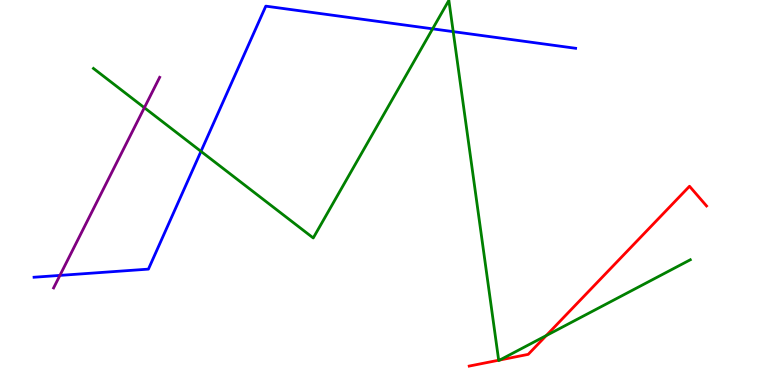[{'lines': ['blue', 'red'], 'intersections': []}, {'lines': ['green', 'red'], 'intersections': [{'x': 6.43, 'y': 0.643}, {'x': 6.45, 'y': 0.65}, {'x': 7.05, 'y': 1.28}]}, {'lines': ['purple', 'red'], 'intersections': []}, {'lines': ['blue', 'green'], 'intersections': [{'x': 2.59, 'y': 6.07}, {'x': 5.58, 'y': 9.25}, {'x': 5.85, 'y': 9.18}]}, {'lines': ['blue', 'purple'], 'intersections': [{'x': 0.773, 'y': 2.85}]}, {'lines': ['green', 'purple'], 'intersections': [{'x': 1.86, 'y': 7.2}]}]